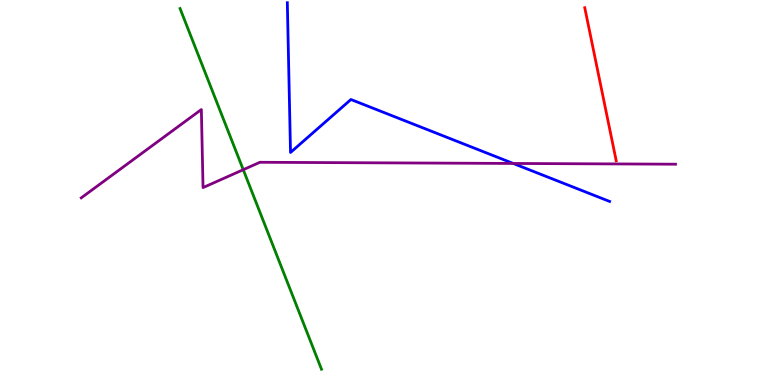[{'lines': ['blue', 'red'], 'intersections': []}, {'lines': ['green', 'red'], 'intersections': []}, {'lines': ['purple', 'red'], 'intersections': []}, {'lines': ['blue', 'green'], 'intersections': []}, {'lines': ['blue', 'purple'], 'intersections': [{'x': 6.62, 'y': 5.75}]}, {'lines': ['green', 'purple'], 'intersections': [{'x': 3.14, 'y': 5.59}]}]